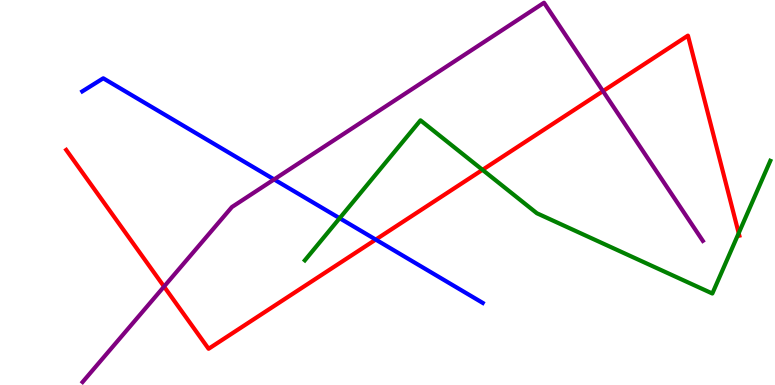[{'lines': ['blue', 'red'], 'intersections': [{'x': 4.85, 'y': 3.78}]}, {'lines': ['green', 'red'], 'intersections': [{'x': 6.23, 'y': 5.59}, {'x': 9.53, 'y': 3.94}]}, {'lines': ['purple', 'red'], 'intersections': [{'x': 2.12, 'y': 2.56}, {'x': 7.78, 'y': 7.63}]}, {'lines': ['blue', 'green'], 'intersections': [{'x': 4.38, 'y': 4.33}]}, {'lines': ['blue', 'purple'], 'intersections': [{'x': 3.54, 'y': 5.34}]}, {'lines': ['green', 'purple'], 'intersections': []}]